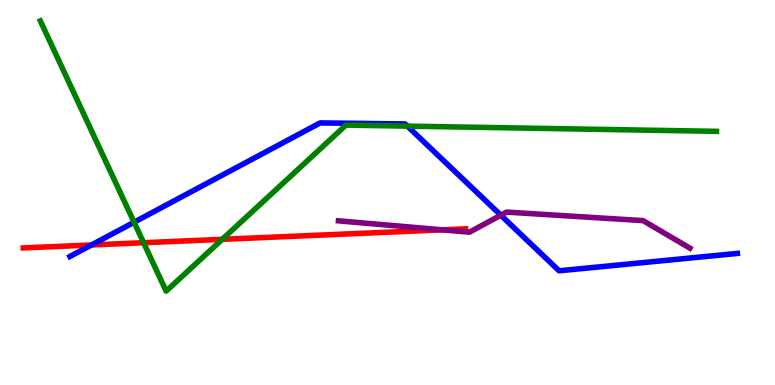[{'lines': ['blue', 'red'], 'intersections': [{'x': 1.18, 'y': 3.64}]}, {'lines': ['green', 'red'], 'intersections': [{'x': 1.85, 'y': 3.7}, {'x': 2.87, 'y': 3.78}]}, {'lines': ['purple', 'red'], 'intersections': [{'x': 5.71, 'y': 4.03}]}, {'lines': ['blue', 'green'], 'intersections': [{'x': 1.73, 'y': 4.23}, {'x': 5.26, 'y': 6.72}]}, {'lines': ['blue', 'purple'], 'intersections': [{'x': 6.46, 'y': 4.41}]}, {'lines': ['green', 'purple'], 'intersections': []}]